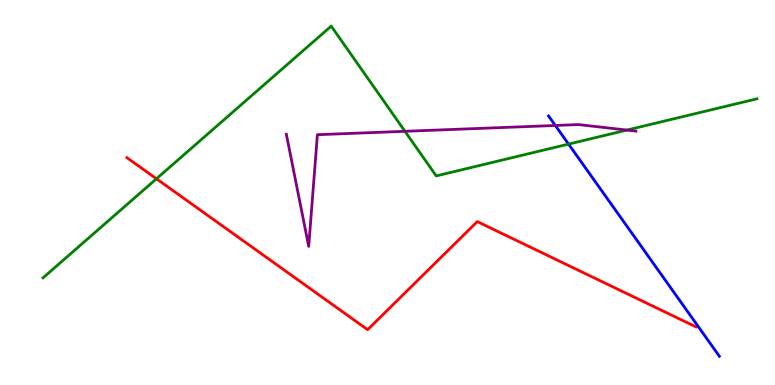[{'lines': ['blue', 'red'], 'intersections': []}, {'lines': ['green', 'red'], 'intersections': [{'x': 2.02, 'y': 5.36}]}, {'lines': ['purple', 'red'], 'intersections': []}, {'lines': ['blue', 'green'], 'intersections': [{'x': 7.34, 'y': 6.26}]}, {'lines': ['blue', 'purple'], 'intersections': [{'x': 7.17, 'y': 6.74}]}, {'lines': ['green', 'purple'], 'intersections': [{'x': 5.23, 'y': 6.59}, {'x': 8.09, 'y': 6.62}]}]